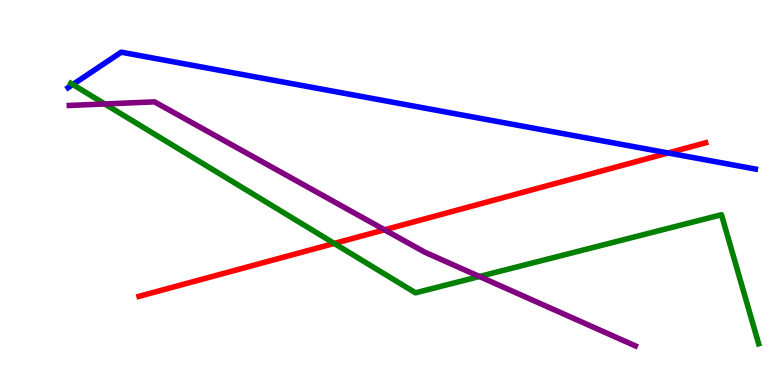[{'lines': ['blue', 'red'], 'intersections': [{'x': 8.62, 'y': 6.03}]}, {'lines': ['green', 'red'], 'intersections': [{'x': 4.31, 'y': 3.68}]}, {'lines': ['purple', 'red'], 'intersections': [{'x': 4.96, 'y': 4.03}]}, {'lines': ['blue', 'green'], 'intersections': [{'x': 0.94, 'y': 7.8}]}, {'lines': ['blue', 'purple'], 'intersections': []}, {'lines': ['green', 'purple'], 'intersections': [{'x': 1.35, 'y': 7.3}, {'x': 6.19, 'y': 2.82}]}]